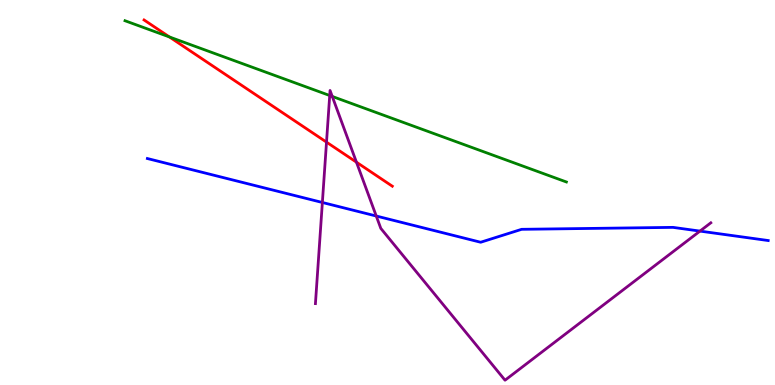[{'lines': ['blue', 'red'], 'intersections': []}, {'lines': ['green', 'red'], 'intersections': [{'x': 2.19, 'y': 9.04}]}, {'lines': ['purple', 'red'], 'intersections': [{'x': 4.21, 'y': 6.31}, {'x': 4.6, 'y': 5.79}]}, {'lines': ['blue', 'green'], 'intersections': []}, {'lines': ['blue', 'purple'], 'intersections': [{'x': 4.16, 'y': 4.74}, {'x': 4.85, 'y': 4.39}, {'x': 9.03, 'y': 4.0}]}, {'lines': ['green', 'purple'], 'intersections': [{'x': 4.25, 'y': 7.52}, {'x': 4.29, 'y': 7.5}]}]